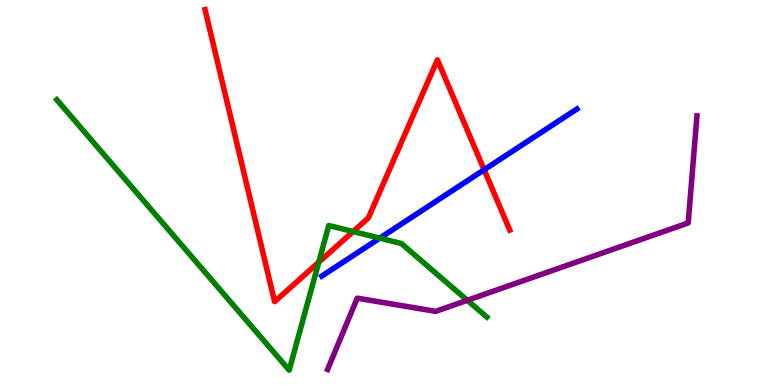[{'lines': ['blue', 'red'], 'intersections': [{'x': 6.25, 'y': 5.59}]}, {'lines': ['green', 'red'], 'intersections': [{'x': 4.11, 'y': 3.19}, {'x': 4.56, 'y': 3.99}]}, {'lines': ['purple', 'red'], 'intersections': []}, {'lines': ['blue', 'green'], 'intersections': [{'x': 4.9, 'y': 3.81}]}, {'lines': ['blue', 'purple'], 'intersections': []}, {'lines': ['green', 'purple'], 'intersections': [{'x': 6.03, 'y': 2.2}]}]